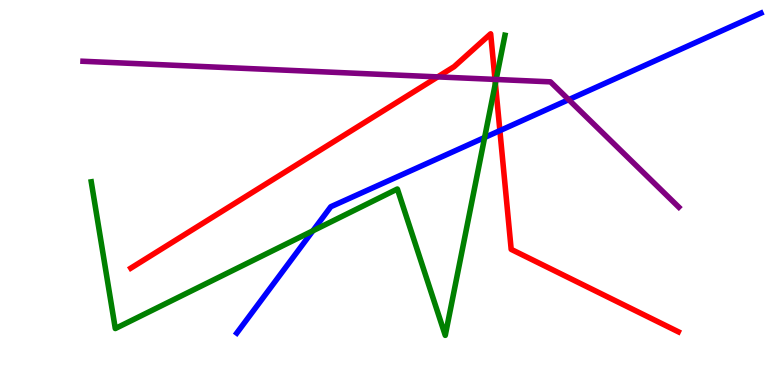[{'lines': ['blue', 'red'], 'intersections': [{'x': 6.45, 'y': 6.61}]}, {'lines': ['green', 'red'], 'intersections': [{'x': 6.39, 'y': 7.83}]}, {'lines': ['purple', 'red'], 'intersections': [{'x': 5.65, 'y': 8.0}, {'x': 6.39, 'y': 7.94}]}, {'lines': ['blue', 'green'], 'intersections': [{'x': 4.04, 'y': 4.01}, {'x': 6.25, 'y': 6.43}]}, {'lines': ['blue', 'purple'], 'intersections': [{'x': 7.34, 'y': 7.41}]}, {'lines': ['green', 'purple'], 'intersections': [{'x': 6.4, 'y': 7.94}]}]